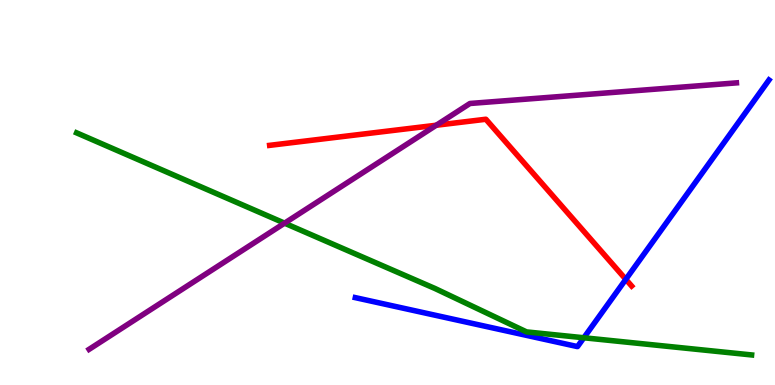[{'lines': ['blue', 'red'], 'intersections': [{'x': 8.07, 'y': 2.74}]}, {'lines': ['green', 'red'], 'intersections': []}, {'lines': ['purple', 'red'], 'intersections': [{'x': 5.63, 'y': 6.75}]}, {'lines': ['blue', 'green'], 'intersections': [{'x': 7.53, 'y': 1.23}]}, {'lines': ['blue', 'purple'], 'intersections': []}, {'lines': ['green', 'purple'], 'intersections': [{'x': 3.67, 'y': 4.2}]}]